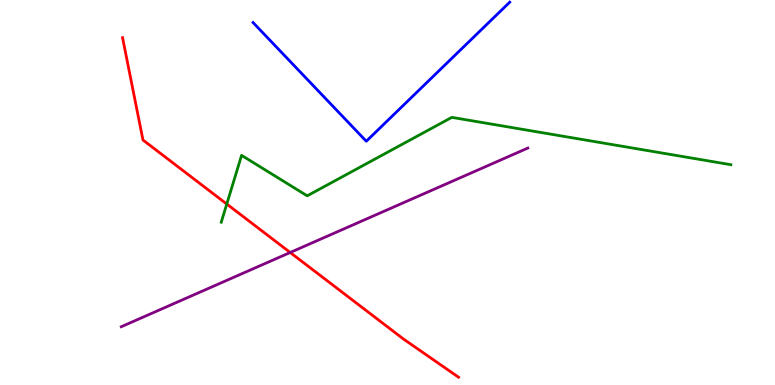[{'lines': ['blue', 'red'], 'intersections': []}, {'lines': ['green', 'red'], 'intersections': [{'x': 2.93, 'y': 4.7}]}, {'lines': ['purple', 'red'], 'intersections': [{'x': 3.74, 'y': 3.44}]}, {'lines': ['blue', 'green'], 'intersections': []}, {'lines': ['blue', 'purple'], 'intersections': []}, {'lines': ['green', 'purple'], 'intersections': []}]